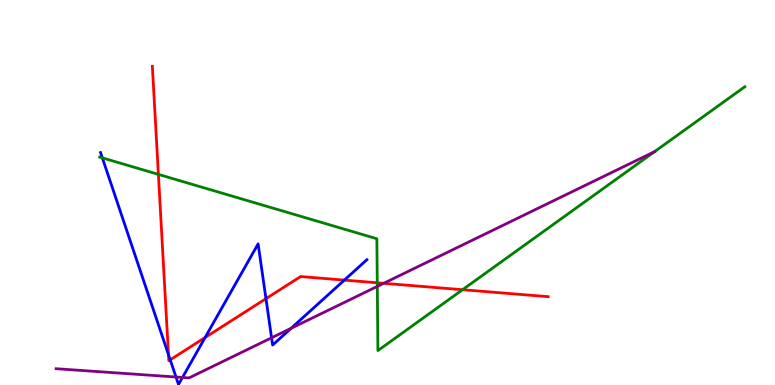[{'lines': ['blue', 'red'], 'intersections': [{'x': 2.17, 'y': 0.788}, {'x': 2.2, 'y': 0.655}, {'x': 2.65, 'y': 1.23}, {'x': 3.43, 'y': 2.24}, {'x': 4.44, 'y': 2.72}]}, {'lines': ['green', 'red'], 'intersections': [{'x': 2.04, 'y': 5.47}, {'x': 4.87, 'y': 2.65}, {'x': 5.97, 'y': 2.47}]}, {'lines': ['purple', 'red'], 'intersections': [{'x': 4.95, 'y': 2.64}]}, {'lines': ['blue', 'green'], 'intersections': [{'x': 1.32, 'y': 5.9}]}, {'lines': ['blue', 'purple'], 'intersections': [{'x': 2.27, 'y': 0.207}, {'x': 2.35, 'y': 0.196}, {'x': 3.5, 'y': 1.23}, {'x': 3.76, 'y': 1.47}]}, {'lines': ['green', 'purple'], 'intersections': [{'x': 4.87, 'y': 2.56}, {'x': 8.45, 'y': 6.06}]}]